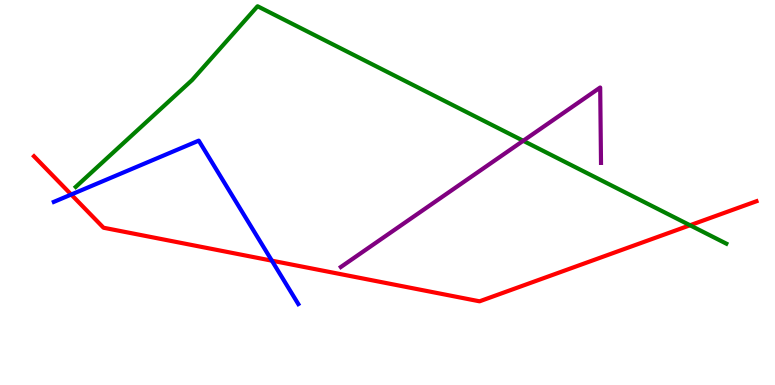[{'lines': ['blue', 'red'], 'intersections': [{'x': 0.919, 'y': 4.95}, {'x': 3.51, 'y': 3.23}]}, {'lines': ['green', 'red'], 'intersections': [{'x': 8.9, 'y': 4.15}]}, {'lines': ['purple', 'red'], 'intersections': []}, {'lines': ['blue', 'green'], 'intersections': []}, {'lines': ['blue', 'purple'], 'intersections': []}, {'lines': ['green', 'purple'], 'intersections': [{'x': 6.75, 'y': 6.34}]}]